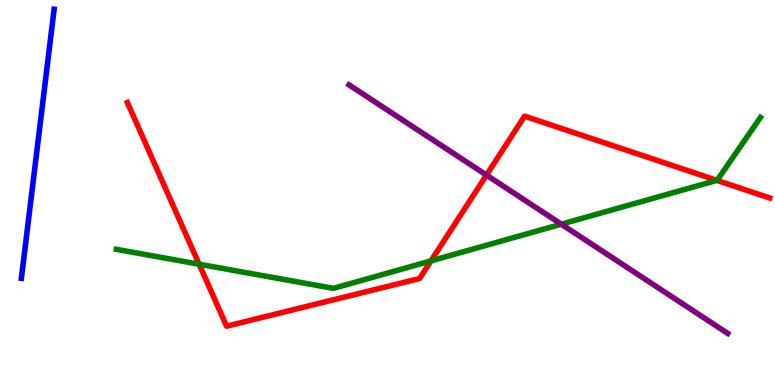[{'lines': ['blue', 'red'], 'intersections': []}, {'lines': ['green', 'red'], 'intersections': [{'x': 2.57, 'y': 3.14}, {'x': 5.56, 'y': 3.22}, {'x': 9.25, 'y': 5.32}]}, {'lines': ['purple', 'red'], 'intersections': [{'x': 6.28, 'y': 5.45}]}, {'lines': ['blue', 'green'], 'intersections': []}, {'lines': ['blue', 'purple'], 'intersections': []}, {'lines': ['green', 'purple'], 'intersections': [{'x': 7.24, 'y': 4.18}]}]